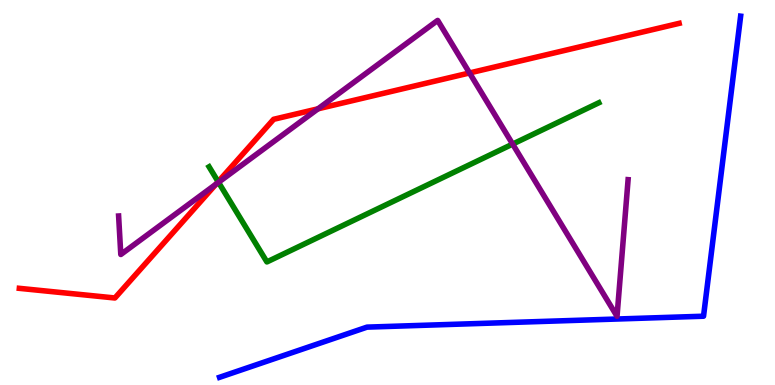[{'lines': ['blue', 'red'], 'intersections': []}, {'lines': ['green', 'red'], 'intersections': [{'x': 2.81, 'y': 5.28}]}, {'lines': ['purple', 'red'], 'intersections': [{'x': 2.79, 'y': 5.22}, {'x': 4.1, 'y': 7.17}, {'x': 6.06, 'y': 8.11}]}, {'lines': ['blue', 'green'], 'intersections': []}, {'lines': ['blue', 'purple'], 'intersections': []}, {'lines': ['green', 'purple'], 'intersections': [{'x': 2.82, 'y': 5.26}, {'x': 6.61, 'y': 6.26}]}]